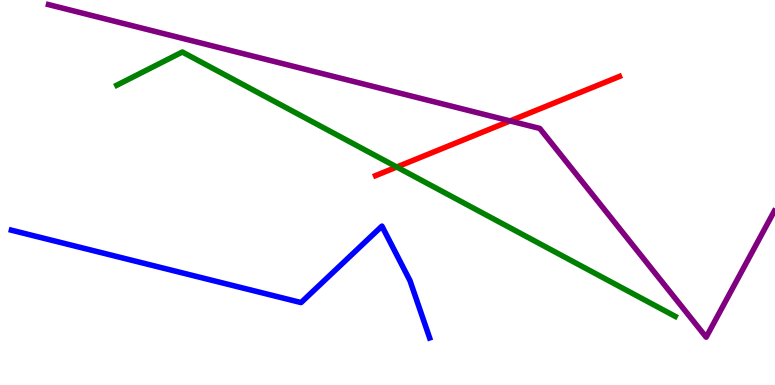[{'lines': ['blue', 'red'], 'intersections': []}, {'lines': ['green', 'red'], 'intersections': [{'x': 5.12, 'y': 5.66}]}, {'lines': ['purple', 'red'], 'intersections': [{'x': 6.58, 'y': 6.86}]}, {'lines': ['blue', 'green'], 'intersections': []}, {'lines': ['blue', 'purple'], 'intersections': []}, {'lines': ['green', 'purple'], 'intersections': []}]